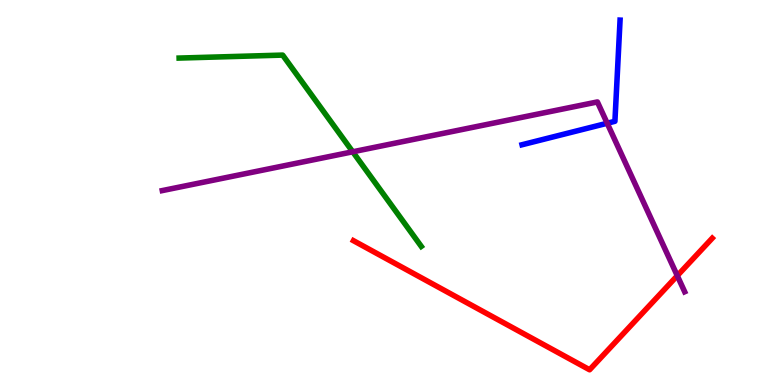[{'lines': ['blue', 'red'], 'intersections': []}, {'lines': ['green', 'red'], 'intersections': []}, {'lines': ['purple', 'red'], 'intersections': [{'x': 8.74, 'y': 2.84}]}, {'lines': ['blue', 'green'], 'intersections': []}, {'lines': ['blue', 'purple'], 'intersections': [{'x': 7.83, 'y': 6.8}]}, {'lines': ['green', 'purple'], 'intersections': [{'x': 4.55, 'y': 6.06}]}]